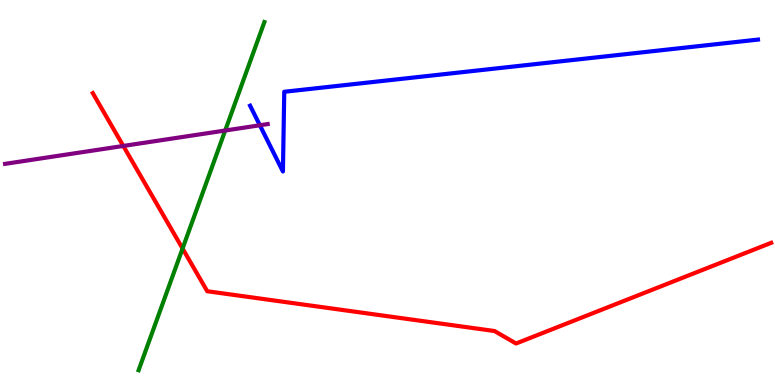[{'lines': ['blue', 'red'], 'intersections': []}, {'lines': ['green', 'red'], 'intersections': [{'x': 2.36, 'y': 3.54}]}, {'lines': ['purple', 'red'], 'intersections': [{'x': 1.59, 'y': 6.21}]}, {'lines': ['blue', 'green'], 'intersections': []}, {'lines': ['blue', 'purple'], 'intersections': [{'x': 3.35, 'y': 6.75}]}, {'lines': ['green', 'purple'], 'intersections': [{'x': 2.91, 'y': 6.61}]}]